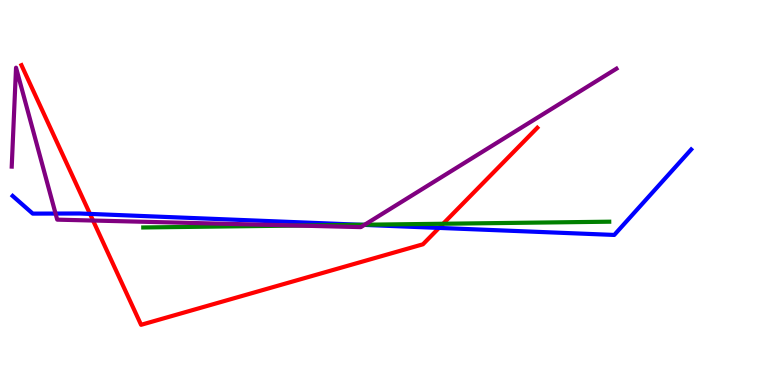[{'lines': ['blue', 'red'], 'intersections': [{'x': 1.16, 'y': 4.44}, {'x': 5.66, 'y': 4.08}]}, {'lines': ['green', 'red'], 'intersections': [{'x': 5.72, 'y': 4.19}]}, {'lines': ['purple', 'red'], 'intersections': [{'x': 1.2, 'y': 4.27}]}, {'lines': ['blue', 'green'], 'intersections': [{'x': 4.66, 'y': 4.16}]}, {'lines': ['blue', 'purple'], 'intersections': [{'x': 0.717, 'y': 4.45}, {'x': 4.7, 'y': 4.16}]}, {'lines': ['green', 'purple'], 'intersections': [{'x': 3.84, 'y': 4.14}, {'x': 4.71, 'y': 4.16}]}]